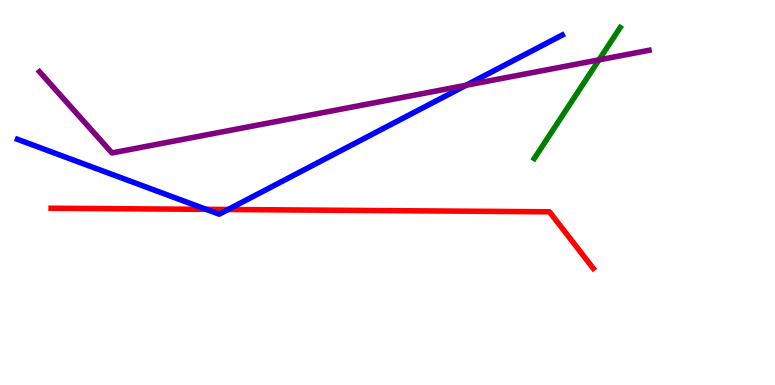[{'lines': ['blue', 'red'], 'intersections': [{'x': 2.66, 'y': 4.56}, {'x': 2.94, 'y': 4.56}]}, {'lines': ['green', 'red'], 'intersections': []}, {'lines': ['purple', 'red'], 'intersections': []}, {'lines': ['blue', 'green'], 'intersections': []}, {'lines': ['blue', 'purple'], 'intersections': [{'x': 6.01, 'y': 7.79}]}, {'lines': ['green', 'purple'], 'intersections': [{'x': 7.73, 'y': 8.45}]}]